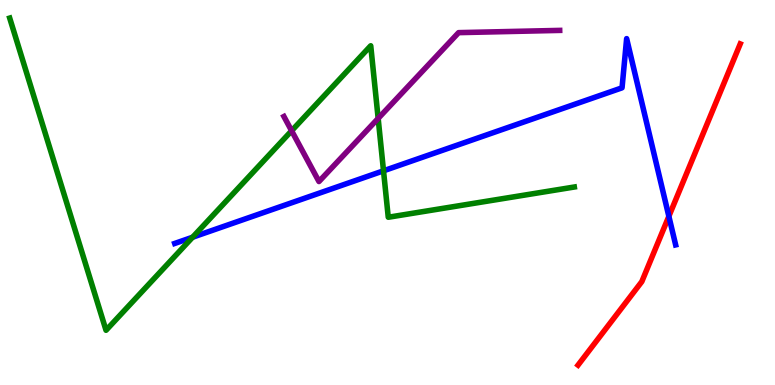[{'lines': ['blue', 'red'], 'intersections': [{'x': 8.63, 'y': 4.38}]}, {'lines': ['green', 'red'], 'intersections': []}, {'lines': ['purple', 'red'], 'intersections': []}, {'lines': ['blue', 'green'], 'intersections': [{'x': 2.49, 'y': 3.84}, {'x': 4.95, 'y': 5.56}]}, {'lines': ['blue', 'purple'], 'intersections': []}, {'lines': ['green', 'purple'], 'intersections': [{'x': 3.76, 'y': 6.6}, {'x': 4.88, 'y': 6.92}]}]